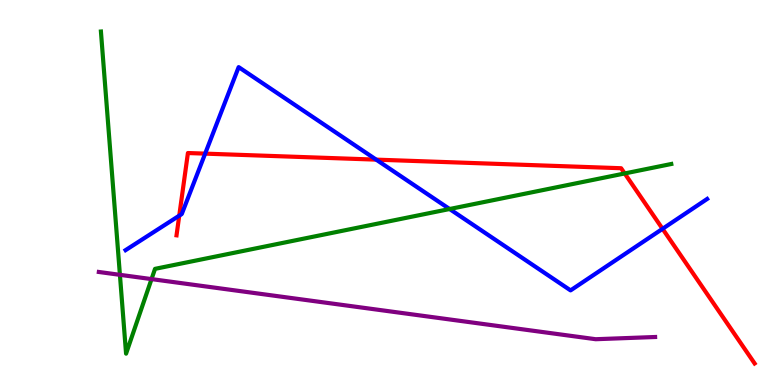[{'lines': ['blue', 'red'], 'intersections': [{'x': 2.31, 'y': 4.4}, {'x': 2.65, 'y': 6.01}, {'x': 4.85, 'y': 5.85}, {'x': 8.55, 'y': 4.06}]}, {'lines': ['green', 'red'], 'intersections': [{'x': 8.06, 'y': 5.49}]}, {'lines': ['purple', 'red'], 'intersections': []}, {'lines': ['blue', 'green'], 'intersections': [{'x': 5.8, 'y': 4.57}]}, {'lines': ['blue', 'purple'], 'intersections': []}, {'lines': ['green', 'purple'], 'intersections': [{'x': 1.55, 'y': 2.86}, {'x': 1.96, 'y': 2.75}]}]